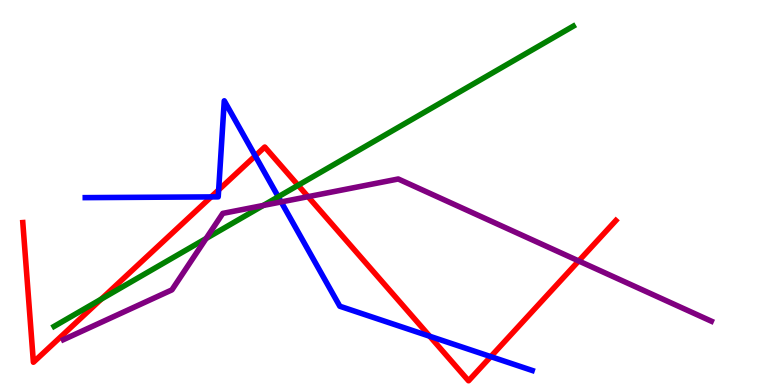[{'lines': ['blue', 'red'], 'intersections': [{'x': 2.72, 'y': 4.89}, {'x': 2.82, 'y': 5.07}, {'x': 3.29, 'y': 5.95}, {'x': 5.54, 'y': 1.27}, {'x': 6.33, 'y': 0.737}]}, {'lines': ['green', 'red'], 'intersections': [{'x': 1.31, 'y': 2.23}, {'x': 3.85, 'y': 5.19}]}, {'lines': ['purple', 'red'], 'intersections': [{'x': 3.97, 'y': 4.89}, {'x': 7.47, 'y': 3.22}]}, {'lines': ['blue', 'green'], 'intersections': [{'x': 3.59, 'y': 4.89}]}, {'lines': ['blue', 'purple'], 'intersections': [{'x': 3.63, 'y': 4.75}]}, {'lines': ['green', 'purple'], 'intersections': [{'x': 2.66, 'y': 3.81}, {'x': 3.4, 'y': 4.66}]}]